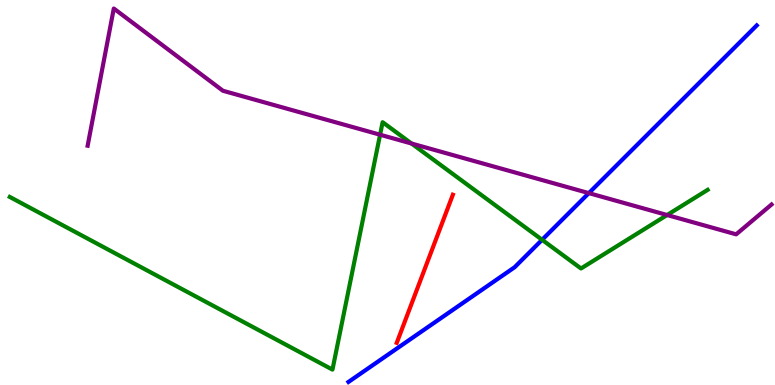[{'lines': ['blue', 'red'], 'intersections': []}, {'lines': ['green', 'red'], 'intersections': []}, {'lines': ['purple', 'red'], 'intersections': []}, {'lines': ['blue', 'green'], 'intersections': [{'x': 6.99, 'y': 3.77}]}, {'lines': ['blue', 'purple'], 'intersections': [{'x': 7.6, 'y': 4.98}]}, {'lines': ['green', 'purple'], 'intersections': [{'x': 4.9, 'y': 6.5}, {'x': 5.31, 'y': 6.27}, {'x': 8.61, 'y': 4.42}]}]